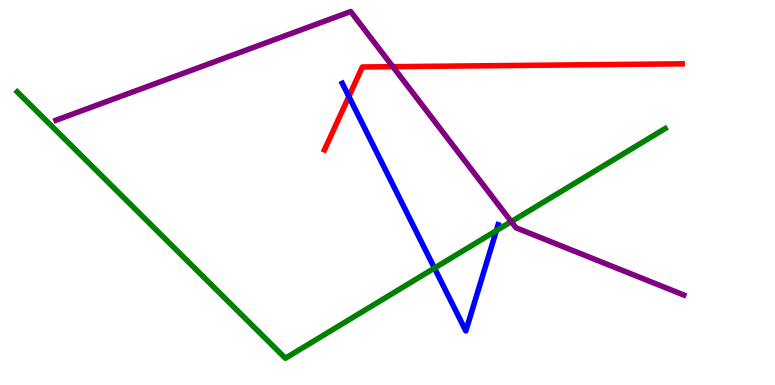[{'lines': ['blue', 'red'], 'intersections': [{'x': 4.5, 'y': 7.49}]}, {'lines': ['green', 'red'], 'intersections': []}, {'lines': ['purple', 'red'], 'intersections': [{'x': 5.07, 'y': 8.27}]}, {'lines': ['blue', 'green'], 'intersections': [{'x': 5.61, 'y': 3.04}, {'x': 6.4, 'y': 4.01}]}, {'lines': ['blue', 'purple'], 'intersections': []}, {'lines': ['green', 'purple'], 'intersections': [{'x': 6.6, 'y': 4.24}]}]